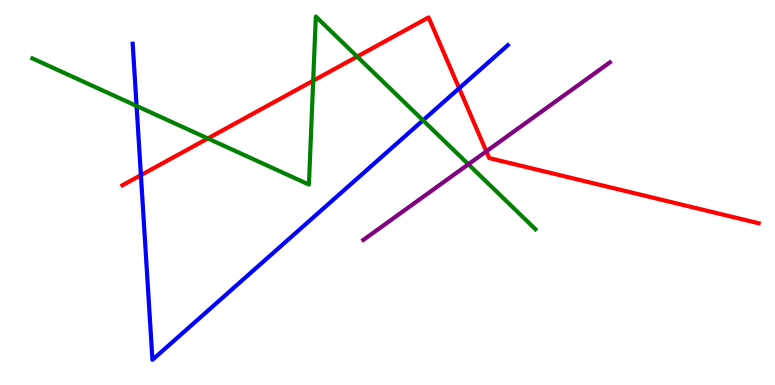[{'lines': ['blue', 'red'], 'intersections': [{'x': 1.82, 'y': 5.45}, {'x': 5.92, 'y': 7.71}]}, {'lines': ['green', 'red'], 'intersections': [{'x': 2.68, 'y': 6.4}, {'x': 4.04, 'y': 7.9}, {'x': 4.61, 'y': 8.53}]}, {'lines': ['purple', 'red'], 'intersections': [{'x': 6.28, 'y': 6.07}]}, {'lines': ['blue', 'green'], 'intersections': [{'x': 1.76, 'y': 7.25}, {'x': 5.46, 'y': 6.87}]}, {'lines': ['blue', 'purple'], 'intersections': []}, {'lines': ['green', 'purple'], 'intersections': [{'x': 6.04, 'y': 5.73}]}]